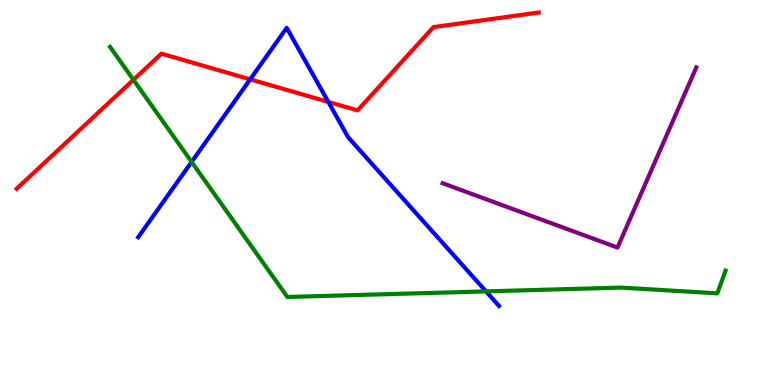[{'lines': ['blue', 'red'], 'intersections': [{'x': 3.23, 'y': 7.94}, {'x': 4.24, 'y': 7.35}]}, {'lines': ['green', 'red'], 'intersections': [{'x': 1.72, 'y': 7.93}]}, {'lines': ['purple', 'red'], 'intersections': []}, {'lines': ['blue', 'green'], 'intersections': [{'x': 2.47, 'y': 5.79}, {'x': 6.27, 'y': 2.43}]}, {'lines': ['blue', 'purple'], 'intersections': []}, {'lines': ['green', 'purple'], 'intersections': []}]